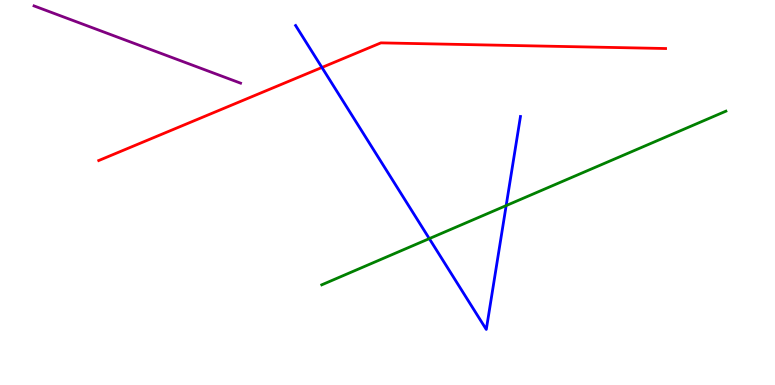[{'lines': ['blue', 'red'], 'intersections': [{'x': 4.15, 'y': 8.25}]}, {'lines': ['green', 'red'], 'intersections': []}, {'lines': ['purple', 'red'], 'intersections': []}, {'lines': ['blue', 'green'], 'intersections': [{'x': 5.54, 'y': 3.8}, {'x': 6.53, 'y': 4.66}]}, {'lines': ['blue', 'purple'], 'intersections': []}, {'lines': ['green', 'purple'], 'intersections': []}]